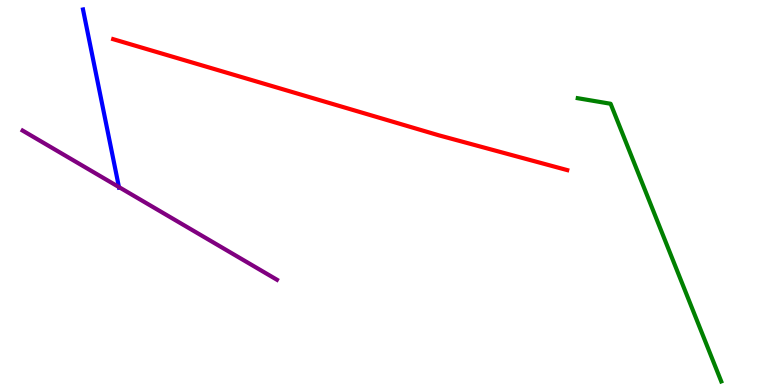[{'lines': ['blue', 'red'], 'intersections': []}, {'lines': ['green', 'red'], 'intersections': []}, {'lines': ['purple', 'red'], 'intersections': []}, {'lines': ['blue', 'green'], 'intersections': []}, {'lines': ['blue', 'purple'], 'intersections': [{'x': 1.53, 'y': 5.14}]}, {'lines': ['green', 'purple'], 'intersections': []}]